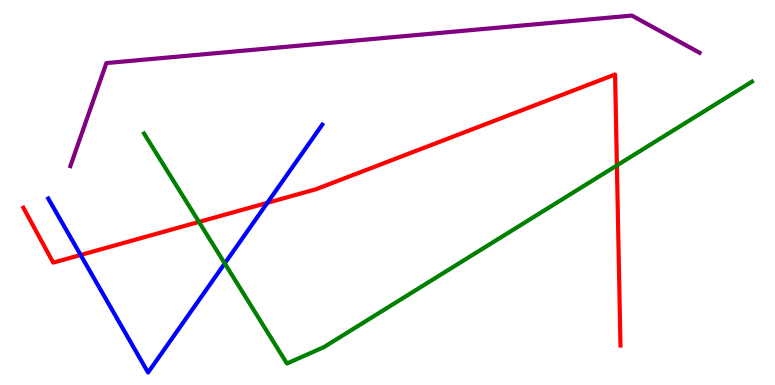[{'lines': ['blue', 'red'], 'intersections': [{'x': 1.04, 'y': 3.38}, {'x': 3.45, 'y': 4.73}]}, {'lines': ['green', 'red'], 'intersections': [{'x': 2.57, 'y': 4.24}, {'x': 7.96, 'y': 5.7}]}, {'lines': ['purple', 'red'], 'intersections': []}, {'lines': ['blue', 'green'], 'intersections': [{'x': 2.9, 'y': 3.16}]}, {'lines': ['blue', 'purple'], 'intersections': []}, {'lines': ['green', 'purple'], 'intersections': []}]